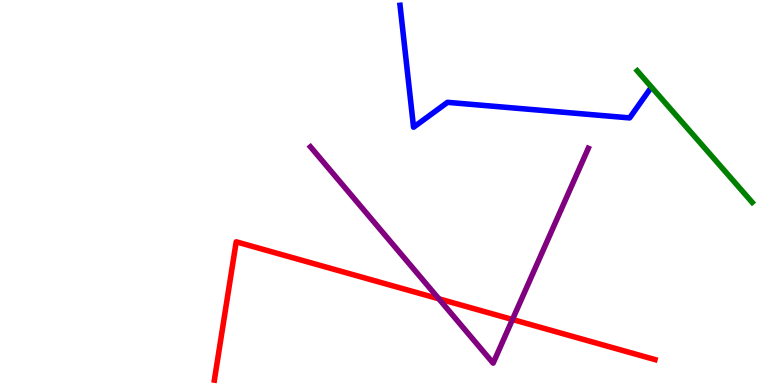[{'lines': ['blue', 'red'], 'intersections': []}, {'lines': ['green', 'red'], 'intersections': []}, {'lines': ['purple', 'red'], 'intersections': [{'x': 5.66, 'y': 2.24}, {'x': 6.61, 'y': 1.7}]}, {'lines': ['blue', 'green'], 'intersections': []}, {'lines': ['blue', 'purple'], 'intersections': []}, {'lines': ['green', 'purple'], 'intersections': []}]